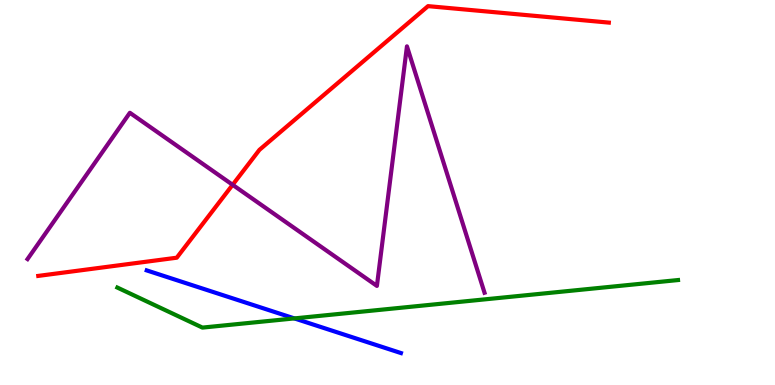[{'lines': ['blue', 'red'], 'intersections': []}, {'lines': ['green', 'red'], 'intersections': []}, {'lines': ['purple', 'red'], 'intersections': [{'x': 3.0, 'y': 5.2}]}, {'lines': ['blue', 'green'], 'intersections': [{'x': 3.8, 'y': 1.73}]}, {'lines': ['blue', 'purple'], 'intersections': []}, {'lines': ['green', 'purple'], 'intersections': []}]